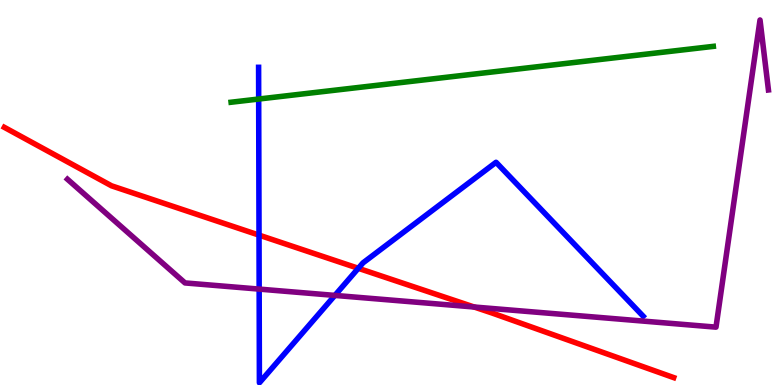[{'lines': ['blue', 'red'], 'intersections': [{'x': 3.34, 'y': 3.89}, {'x': 4.62, 'y': 3.03}]}, {'lines': ['green', 'red'], 'intersections': []}, {'lines': ['purple', 'red'], 'intersections': [{'x': 6.12, 'y': 2.03}]}, {'lines': ['blue', 'green'], 'intersections': [{'x': 3.34, 'y': 7.43}]}, {'lines': ['blue', 'purple'], 'intersections': [{'x': 3.34, 'y': 2.49}, {'x': 4.32, 'y': 2.33}]}, {'lines': ['green', 'purple'], 'intersections': []}]